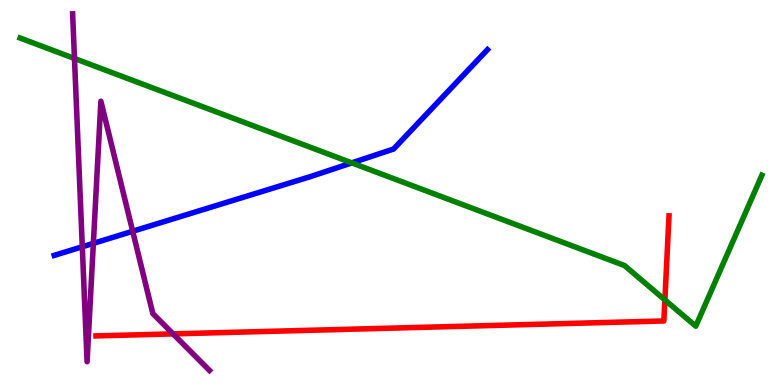[{'lines': ['blue', 'red'], 'intersections': []}, {'lines': ['green', 'red'], 'intersections': [{'x': 8.58, 'y': 2.21}]}, {'lines': ['purple', 'red'], 'intersections': [{'x': 2.23, 'y': 1.33}]}, {'lines': ['blue', 'green'], 'intersections': [{'x': 4.54, 'y': 5.77}]}, {'lines': ['blue', 'purple'], 'intersections': [{'x': 1.06, 'y': 3.59}, {'x': 1.2, 'y': 3.68}, {'x': 1.71, 'y': 3.99}]}, {'lines': ['green', 'purple'], 'intersections': [{'x': 0.961, 'y': 8.48}]}]